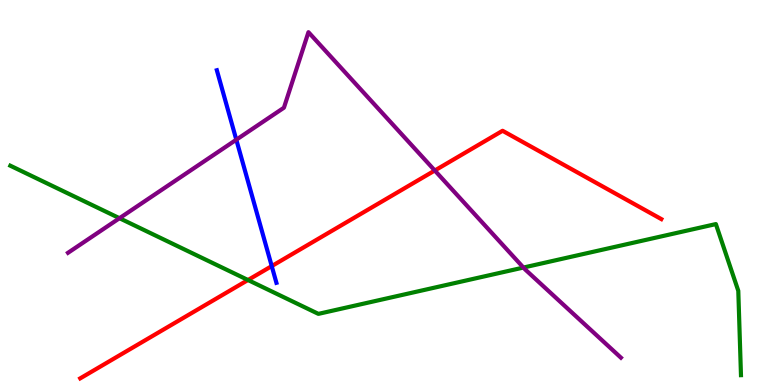[{'lines': ['blue', 'red'], 'intersections': [{'x': 3.51, 'y': 3.09}]}, {'lines': ['green', 'red'], 'intersections': [{'x': 3.2, 'y': 2.73}]}, {'lines': ['purple', 'red'], 'intersections': [{'x': 5.61, 'y': 5.57}]}, {'lines': ['blue', 'green'], 'intersections': []}, {'lines': ['blue', 'purple'], 'intersections': [{'x': 3.05, 'y': 6.37}]}, {'lines': ['green', 'purple'], 'intersections': [{'x': 1.54, 'y': 4.33}, {'x': 6.75, 'y': 3.05}]}]